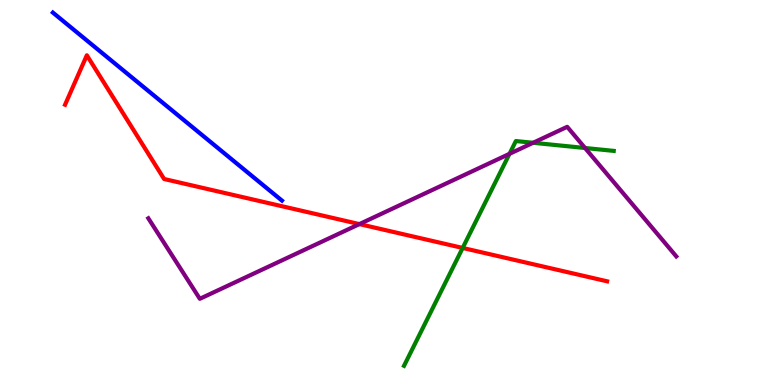[{'lines': ['blue', 'red'], 'intersections': []}, {'lines': ['green', 'red'], 'intersections': [{'x': 5.97, 'y': 3.56}]}, {'lines': ['purple', 'red'], 'intersections': [{'x': 4.64, 'y': 4.18}]}, {'lines': ['blue', 'green'], 'intersections': []}, {'lines': ['blue', 'purple'], 'intersections': []}, {'lines': ['green', 'purple'], 'intersections': [{'x': 6.57, 'y': 6.0}, {'x': 6.88, 'y': 6.29}, {'x': 7.55, 'y': 6.16}]}]